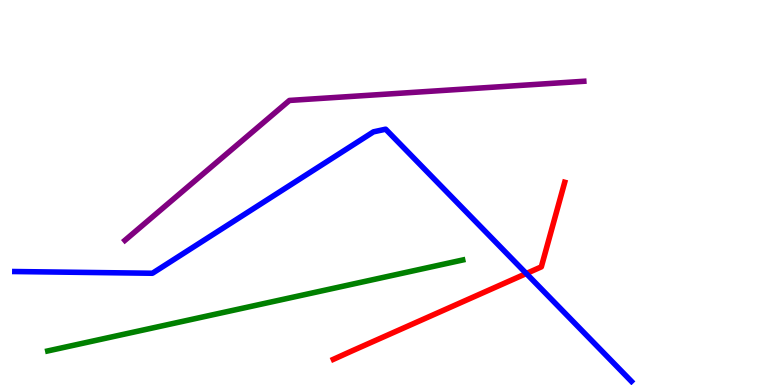[{'lines': ['blue', 'red'], 'intersections': [{'x': 6.79, 'y': 2.9}]}, {'lines': ['green', 'red'], 'intersections': []}, {'lines': ['purple', 'red'], 'intersections': []}, {'lines': ['blue', 'green'], 'intersections': []}, {'lines': ['blue', 'purple'], 'intersections': []}, {'lines': ['green', 'purple'], 'intersections': []}]